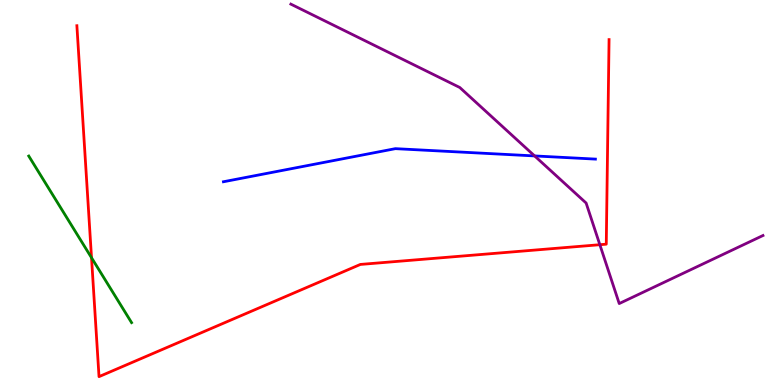[{'lines': ['blue', 'red'], 'intersections': []}, {'lines': ['green', 'red'], 'intersections': [{'x': 1.18, 'y': 3.31}]}, {'lines': ['purple', 'red'], 'intersections': [{'x': 7.74, 'y': 3.64}]}, {'lines': ['blue', 'green'], 'intersections': []}, {'lines': ['blue', 'purple'], 'intersections': [{'x': 6.9, 'y': 5.95}]}, {'lines': ['green', 'purple'], 'intersections': []}]